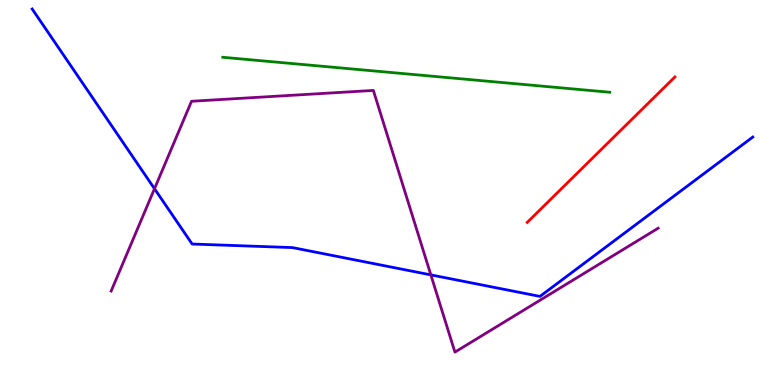[{'lines': ['blue', 'red'], 'intersections': []}, {'lines': ['green', 'red'], 'intersections': []}, {'lines': ['purple', 'red'], 'intersections': []}, {'lines': ['blue', 'green'], 'intersections': []}, {'lines': ['blue', 'purple'], 'intersections': [{'x': 1.99, 'y': 5.1}, {'x': 5.56, 'y': 2.86}]}, {'lines': ['green', 'purple'], 'intersections': []}]